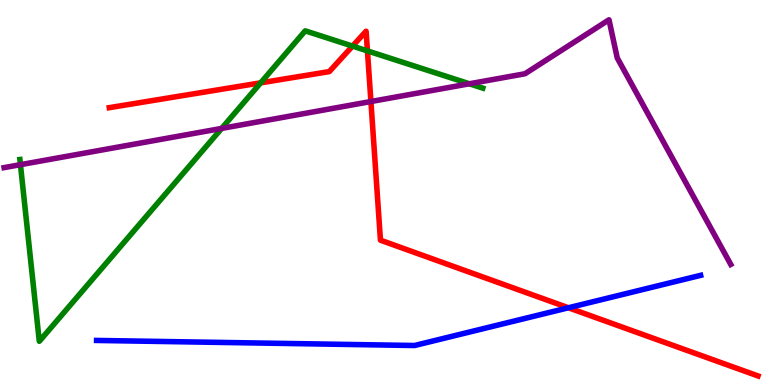[{'lines': ['blue', 'red'], 'intersections': [{'x': 7.33, 'y': 2.01}]}, {'lines': ['green', 'red'], 'intersections': [{'x': 3.36, 'y': 7.85}, {'x': 4.55, 'y': 8.8}, {'x': 4.74, 'y': 8.68}]}, {'lines': ['purple', 'red'], 'intersections': [{'x': 4.79, 'y': 7.36}]}, {'lines': ['blue', 'green'], 'intersections': []}, {'lines': ['blue', 'purple'], 'intersections': []}, {'lines': ['green', 'purple'], 'intersections': [{'x': 0.264, 'y': 5.72}, {'x': 2.86, 'y': 6.66}, {'x': 6.06, 'y': 7.82}]}]